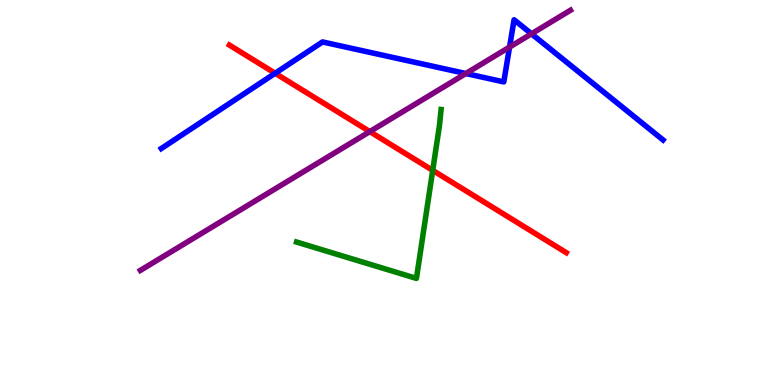[{'lines': ['blue', 'red'], 'intersections': [{'x': 3.55, 'y': 8.1}]}, {'lines': ['green', 'red'], 'intersections': [{'x': 5.58, 'y': 5.58}]}, {'lines': ['purple', 'red'], 'intersections': [{'x': 4.77, 'y': 6.58}]}, {'lines': ['blue', 'green'], 'intersections': []}, {'lines': ['blue', 'purple'], 'intersections': [{'x': 6.01, 'y': 8.09}, {'x': 6.57, 'y': 8.78}, {'x': 6.86, 'y': 9.12}]}, {'lines': ['green', 'purple'], 'intersections': []}]